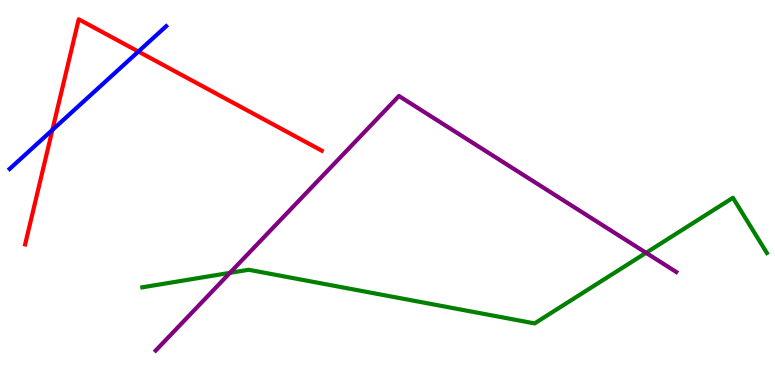[{'lines': ['blue', 'red'], 'intersections': [{'x': 0.676, 'y': 6.62}, {'x': 1.79, 'y': 8.66}]}, {'lines': ['green', 'red'], 'intersections': []}, {'lines': ['purple', 'red'], 'intersections': []}, {'lines': ['blue', 'green'], 'intersections': []}, {'lines': ['blue', 'purple'], 'intersections': []}, {'lines': ['green', 'purple'], 'intersections': [{'x': 2.97, 'y': 2.91}, {'x': 8.34, 'y': 3.43}]}]